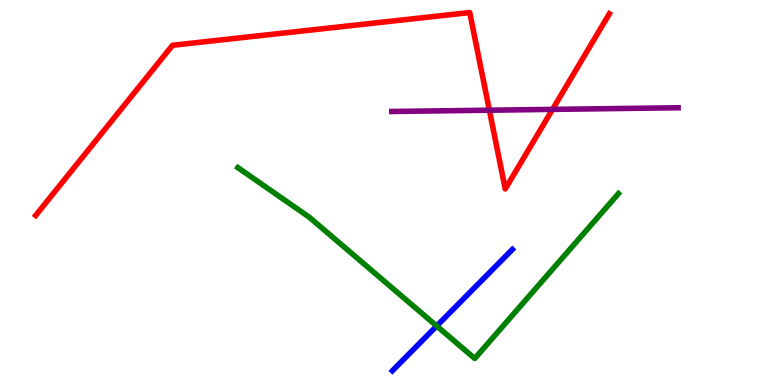[{'lines': ['blue', 'red'], 'intersections': []}, {'lines': ['green', 'red'], 'intersections': []}, {'lines': ['purple', 'red'], 'intersections': [{'x': 6.31, 'y': 7.14}, {'x': 7.13, 'y': 7.16}]}, {'lines': ['blue', 'green'], 'intersections': [{'x': 5.63, 'y': 1.53}]}, {'lines': ['blue', 'purple'], 'intersections': []}, {'lines': ['green', 'purple'], 'intersections': []}]